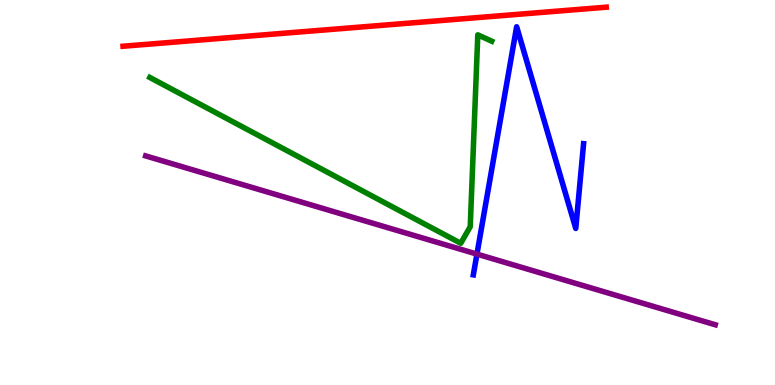[{'lines': ['blue', 'red'], 'intersections': []}, {'lines': ['green', 'red'], 'intersections': []}, {'lines': ['purple', 'red'], 'intersections': []}, {'lines': ['blue', 'green'], 'intersections': []}, {'lines': ['blue', 'purple'], 'intersections': [{'x': 6.15, 'y': 3.4}]}, {'lines': ['green', 'purple'], 'intersections': []}]